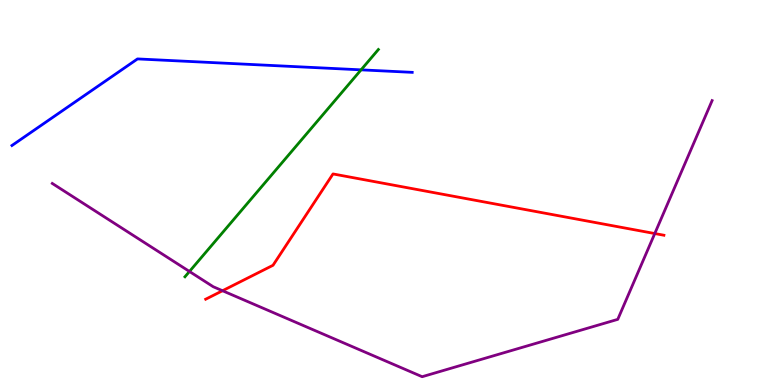[{'lines': ['blue', 'red'], 'intersections': []}, {'lines': ['green', 'red'], 'intersections': []}, {'lines': ['purple', 'red'], 'intersections': [{'x': 2.87, 'y': 2.45}, {'x': 8.45, 'y': 3.93}]}, {'lines': ['blue', 'green'], 'intersections': [{'x': 4.66, 'y': 8.19}]}, {'lines': ['blue', 'purple'], 'intersections': []}, {'lines': ['green', 'purple'], 'intersections': [{'x': 2.44, 'y': 2.95}]}]